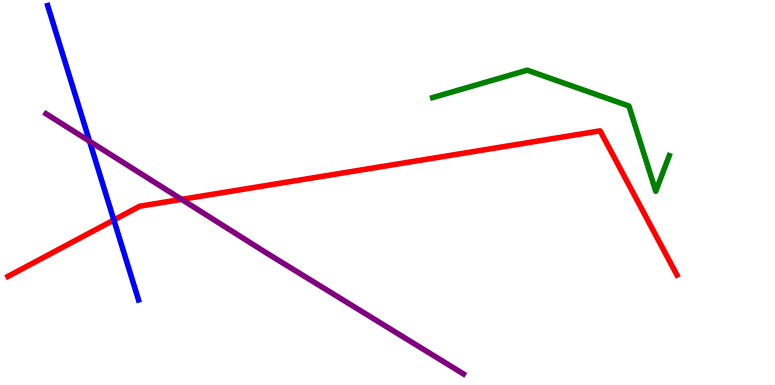[{'lines': ['blue', 'red'], 'intersections': [{'x': 1.47, 'y': 4.29}]}, {'lines': ['green', 'red'], 'intersections': []}, {'lines': ['purple', 'red'], 'intersections': [{'x': 2.34, 'y': 4.82}]}, {'lines': ['blue', 'green'], 'intersections': []}, {'lines': ['blue', 'purple'], 'intersections': [{'x': 1.16, 'y': 6.33}]}, {'lines': ['green', 'purple'], 'intersections': []}]